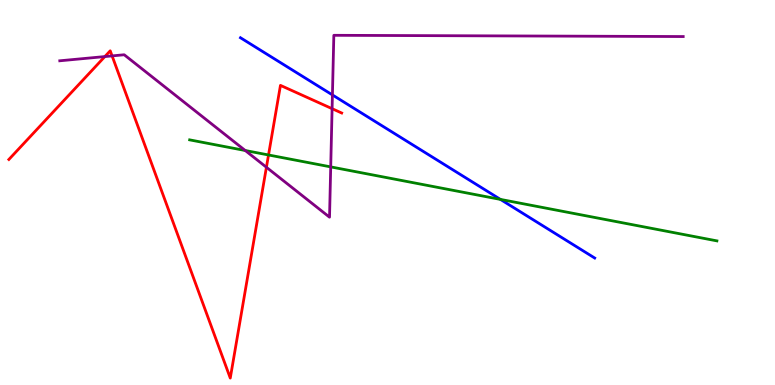[{'lines': ['blue', 'red'], 'intersections': []}, {'lines': ['green', 'red'], 'intersections': [{'x': 3.46, 'y': 5.97}]}, {'lines': ['purple', 'red'], 'intersections': [{'x': 1.35, 'y': 8.53}, {'x': 1.45, 'y': 8.55}, {'x': 3.44, 'y': 5.66}, {'x': 4.29, 'y': 7.18}]}, {'lines': ['blue', 'green'], 'intersections': [{'x': 6.46, 'y': 4.82}]}, {'lines': ['blue', 'purple'], 'intersections': [{'x': 4.29, 'y': 7.53}]}, {'lines': ['green', 'purple'], 'intersections': [{'x': 3.16, 'y': 6.09}, {'x': 4.27, 'y': 5.67}]}]